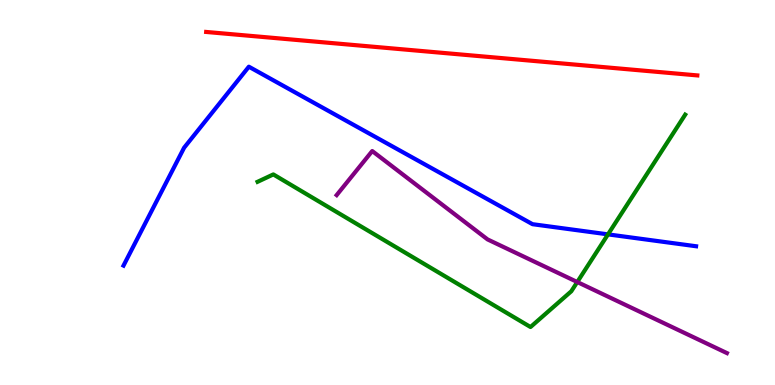[{'lines': ['blue', 'red'], 'intersections': []}, {'lines': ['green', 'red'], 'intersections': []}, {'lines': ['purple', 'red'], 'intersections': []}, {'lines': ['blue', 'green'], 'intersections': [{'x': 7.85, 'y': 3.91}]}, {'lines': ['blue', 'purple'], 'intersections': []}, {'lines': ['green', 'purple'], 'intersections': [{'x': 7.45, 'y': 2.67}]}]